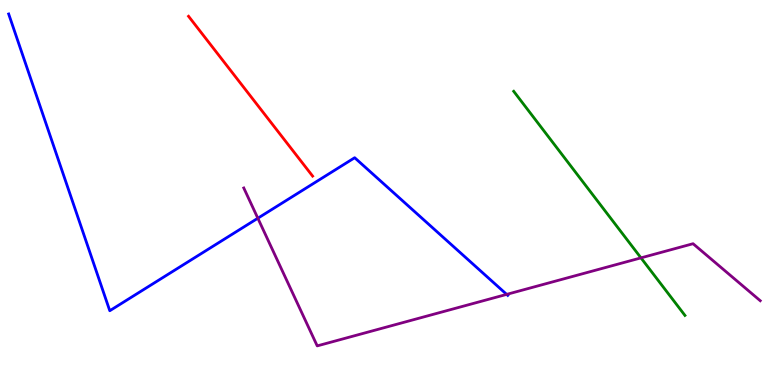[{'lines': ['blue', 'red'], 'intersections': []}, {'lines': ['green', 'red'], 'intersections': []}, {'lines': ['purple', 'red'], 'intersections': []}, {'lines': ['blue', 'green'], 'intersections': []}, {'lines': ['blue', 'purple'], 'intersections': [{'x': 3.33, 'y': 4.33}, {'x': 6.54, 'y': 2.35}]}, {'lines': ['green', 'purple'], 'intersections': [{'x': 8.27, 'y': 3.3}]}]